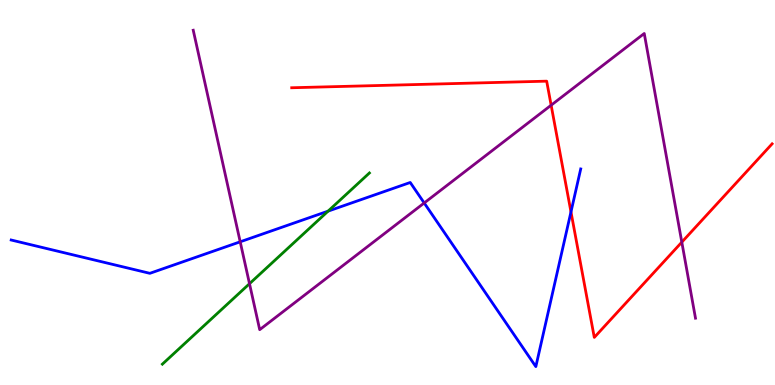[{'lines': ['blue', 'red'], 'intersections': [{'x': 7.37, 'y': 4.5}]}, {'lines': ['green', 'red'], 'intersections': []}, {'lines': ['purple', 'red'], 'intersections': [{'x': 7.11, 'y': 7.27}, {'x': 8.8, 'y': 3.71}]}, {'lines': ['blue', 'green'], 'intersections': [{'x': 4.23, 'y': 4.52}]}, {'lines': ['blue', 'purple'], 'intersections': [{'x': 3.1, 'y': 3.72}, {'x': 5.47, 'y': 4.73}]}, {'lines': ['green', 'purple'], 'intersections': [{'x': 3.22, 'y': 2.63}]}]